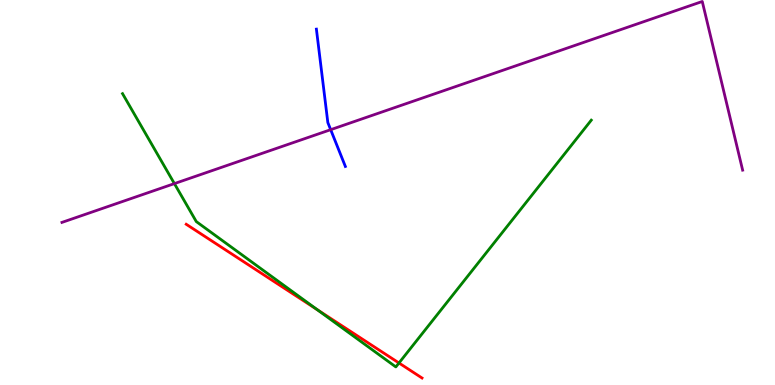[{'lines': ['blue', 'red'], 'intersections': []}, {'lines': ['green', 'red'], 'intersections': [{'x': 4.09, 'y': 1.96}, {'x': 5.15, 'y': 0.572}]}, {'lines': ['purple', 'red'], 'intersections': []}, {'lines': ['blue', 'green'], 'intersections': []}, {'lines': ['blue', 'purple'], 'intersections': [{'x': 4.27, 'y': 6.63}]}, {'lines': ['green', 'purple'], 'intersections': [{'x': 2.25, 'y': 5.23}]}]